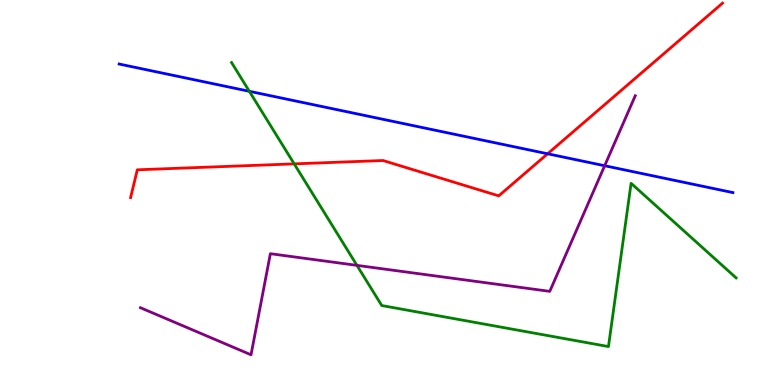[{'lines': ['blue', 'red'], 'intersections': [{'x': 7.07, 'y': 6.01}]}, {'lines': ['green', 'red'], 'intersections': [{'x': 3.8, 'y': 5.74}]}, {'lines': ['purple', 'red'], 'intersections': []}, {'lines': ['blue', 'green'], 'intersections': [{'x': 3.22, 'y': 7.63}]}, {'lines': ['blue', 'purple'], 'intersections': [{'x': 7.8, 'y': 5.7}]}, {'lines': ['green', 'purple'], 'intersections': [{'x': 4.61, 'y': 3.11}]}]